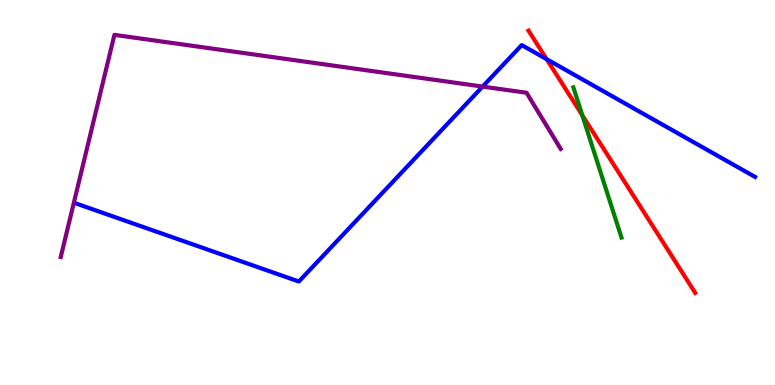[{'lines': ['blue', 'red'], 'intersections': [{'x': 7.05, 'y': 8.46}]}, {'lines': ['green', 'red'], 'intersections': [{'x': 7.51, 'y': 7.01}]}, {'lines': ['purple', 'red'], 'intersections': []}, {'lines': ['blue', 'green'], 'intersections': []}, {'lines': ['blue', 'purple'], 'intersections': [{'x': 6.23, 'y': 7.75}]}, {'lines': ['green', 'purple'], 'intersections': []}]